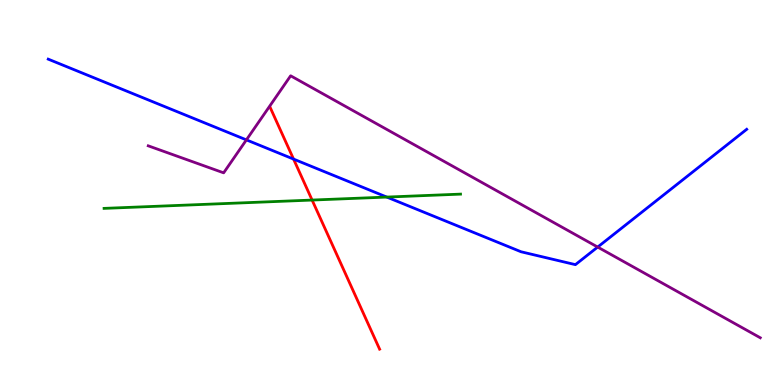[{'lines': ['blue', 'red'], 'intersections': [{'x': 3.79, 'y': 5.87}]}, {'lines': ['green', 'red'], 'intersections': [{'x': 4.03, 'y': 4.8}]}, {'lines': ['purple', 'red'], 'intersections': []}, {'lines': ['blue', 'green'], 'intersections': [{'x': 4.99, 'y': 4.88}]}, {'lines': ['blue', 'purple'], 'intersections': [{'x': 3.18, 'y': 6.37}, {'x': 7.71, 'y': 3.58}]}, {'lines': ['green', 'purple'], 'intersections': []}]